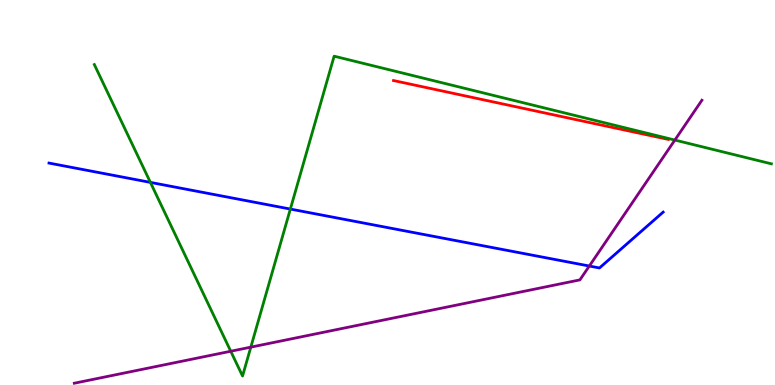[{'lines': ['blue', 'red'], 'intersections': []}, {'lines': ['green', 'red'], 'intersections': []}, {'lines': ['purple', 'red'], 'intersections': []}, {'lines': ['blue', 'green'], 'intersections': [{'x': 1.94, 'y': 5.26}, {'x': 3.75, 'y': 4.57}]}, {'lines': ['blue', 'purple'], 'intersections': [{'x': 7.6, 'y': 3.09}]}, {'lines': ['green', 'purple'], 'intersections': [{'x': 2.98, 'y': 0.877}, {'x': 3.24, 'y': 0.983}, {'x': 8.71, 'y': 6.36}]}]